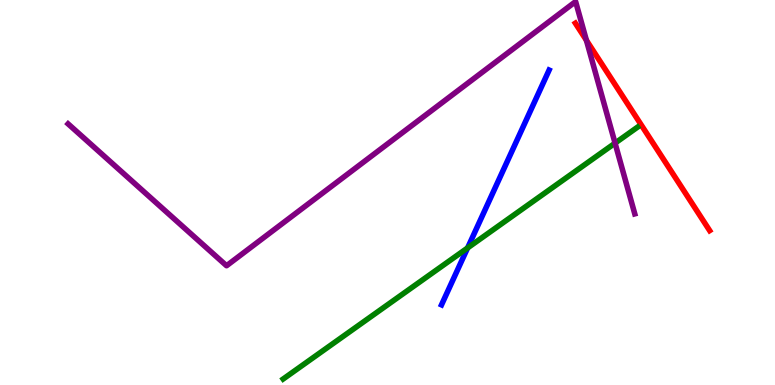[{'lines': ['blue', 'red'], 'intersections': []}, {'lines': ['green', 'red'], 'intersections': []}, {'lines': ['purple', 'red'], 'intersections': [{'x': 7.57, 'y': 8.95}]}, {'lines': ['blue', 'green'], 'intersections': [{'x': 6.03, 'y': 3.56}]}, {'lines': ['blue', 'purple'], 'intersections': []}, {'lines': ['green', 'purple'], 'intersections': [{'x': 7.94, 'y': 6.28}]}]